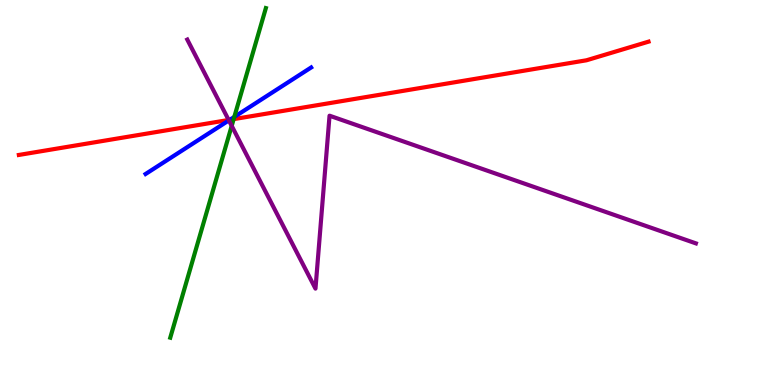[{'lines': ['blue', 'red'], 'intersections': [{'x': 2.97, 'y': 6.89}]}, {'lines': ['green', 'red'], 'intersections': [{'x': 3.01, 'y': 6.91}]}, {'lines': ['purple', 'red'], 'intersections': [{'x': 2.95, 'y': 6.88}]}, {'lines': ['blue', 'green'], 'intersections': [{'x': 3.02, 'y': 6.96}]}, {'lines': ['blue', 'purple'], 'intersections': [{'x': 2.95, 'y': 6.87}]}, {'lines': ['green', 'purple'], 'intersections': [{'x': 2.99, 'y': 6.73}]}]